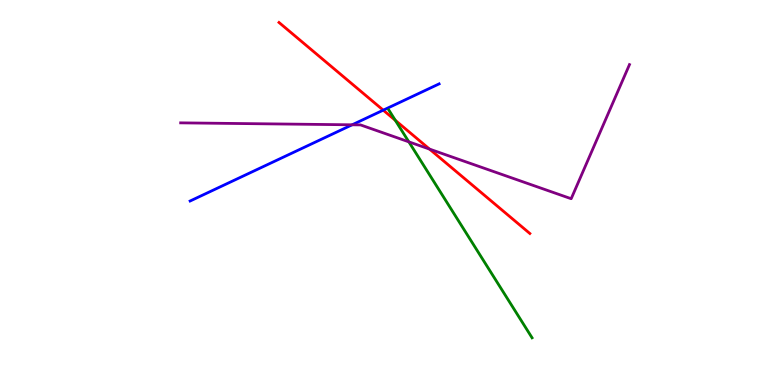[{'lines': ['blue', 'red'], 'intersections': [{'x': 4.95, 'y': 7.14}]}, {'lines': ['green', 'red'], 'intersections': [{'x': 5.1, 'y': 6.88}]}, {'lines': ['purple', 'red'], 'intersections': [{'x': 5.54, 'y': 6.13}]}, {'lines': ['blue', 'green'], 'intersections': []}, {'lines': ['blue', 'purple'], 'intersections': [{'x': 4.54, 'y': 6.76}]}, {'lines': ['green', 'purple'], 'intersections': [{'x': 5.28, 'y': 6.32}]}]